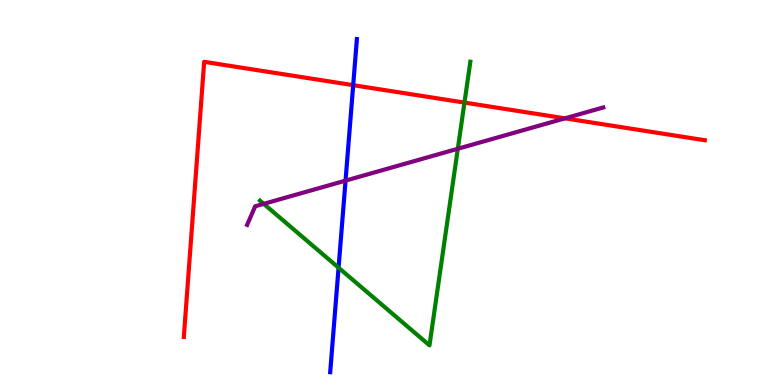[{'lines': ['blue', 'red'], 'intersections': [{'x': 4.56, 'y': 7.79}]}, {'lines': ['green', 'red'], 'intersections': [{'x': 5.99, 'y': 7.34}]}, {'lines': ['purple', 'red'], 'intersections': [{'x': 7.29, 'y': 6.93}]}, {'lines': ['blue', 'green'], 'intersections': [{'x': 4.37, 'y': 3.05}]}, {'lines': ['blue', 'purple'], 'intersections': [{'x': 4.46, 'y': 5.31}]}, {'lines': ['green', 'purple'], 'intersections': [{'x': 3.4, 'y': 4.71}, {'x': 5.91, 'y': 6.14}]}]